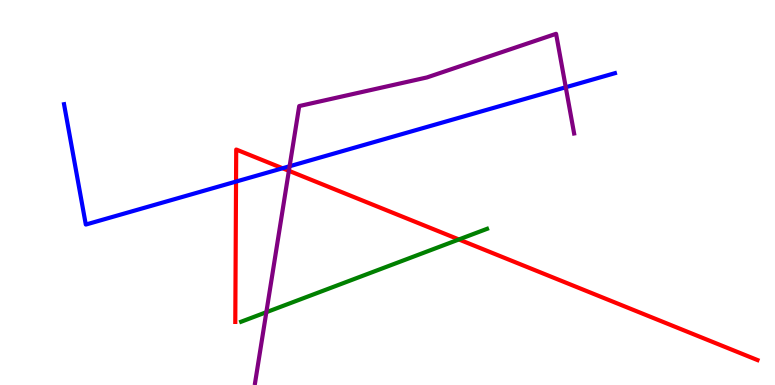[{'lines': ['blue', 'red'], 'intersections': [{'x': 3.05, 'y': 5.28}, {'x': 3.65, 'y': 5.63}]}, {'lines': ['green', 'red'], 'intersections': [{'x': 5.92, 'y': 3.78}]}, {'lines': ['purple', 'red'], 'intersections': [{'x': 3.73, 'y': 5.56}]}, {'lines': ['blue', 'green'], 'intersections': []}, {'lines': ['blue', 'purple'], 'intersections': [{'x': 3.74, 'y': 5.68}, {'x': 7.3, 'y': 7.73}]}, {'lines': ['green', 'purple'], 'intersections': [{'x': 3.44, 'y': 1.89}]}]